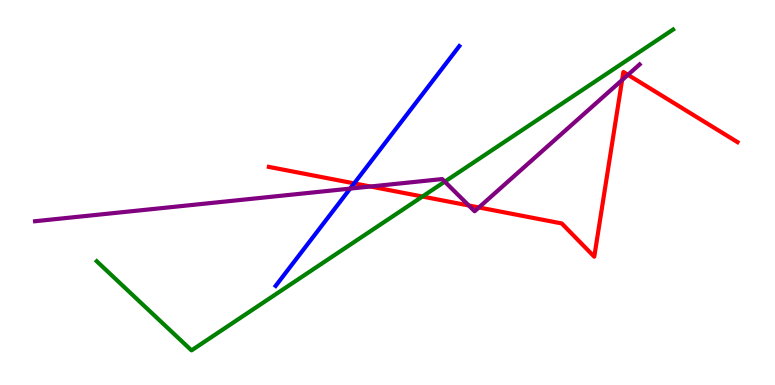[{'lines': ['blue', 'red'], 'intersections': [{'x': 4.57, 'y': 5.24}]}, {'lines': ['green', 'red'], 'intersections': [{'x': 5.45, 'y': 4.89}]}, {'lines': ['purple', 'red'], 'intersections': [{'x': 4.78, 'y': 5.16}, {'x': 6.05, 'y': 4.66}, {'x': 6.18, 'y': 4.61}, {'x': 8.03, 'y': 7.92}, {'x': 8.1, 'y': 8.06}]}, {'lines': ['blue', 'green'], 'intersections': []}, {'lines': ['blue', 'purple'], 'intersections': [{'x': 4.52, 'y': 5.1}]}, {'lines': ['green', 'purple'], 'intersections': [{'x': 5.74, 'y': 5.28}]}]